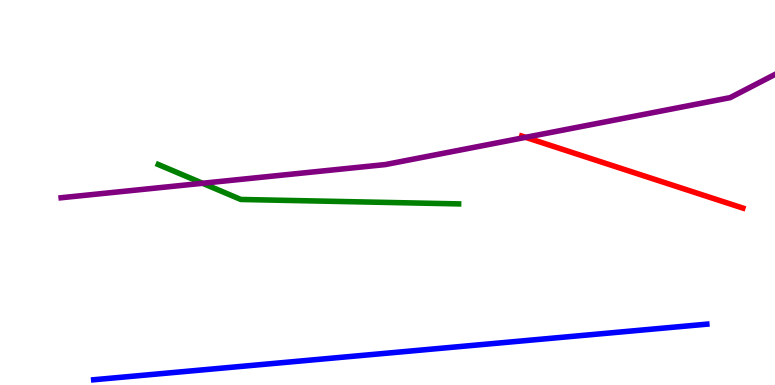[{'lines': ['blue', 'red'], 'intersections': []}, {'lines': ['green', 'red'], 'intersections': []}, {'lines': ['purple', 'red'], 'intersections': [{'x': 6.78, 'y': 6.43}]}, {'lines': ['blue', 'green'], 'intersections': []}, {'lines': ['blue', 'purple'], 'intersections': []}, {'lines': ['green', 'purple'], 'intersections': [{'x': 2.61, 'y': 5.24}]}]